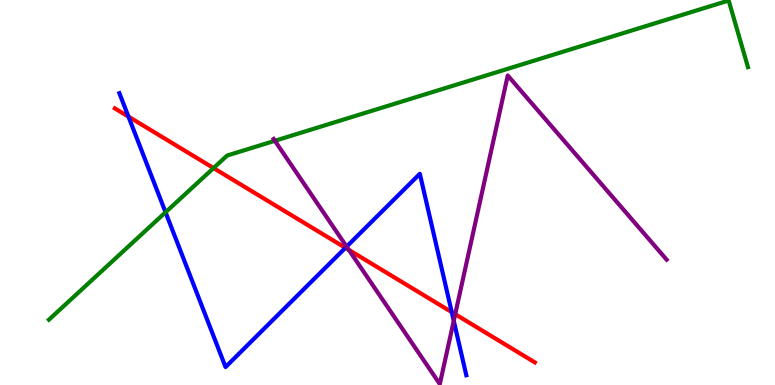[{'lines': ['blue', 'red'], 'intersections': [{'x': 1.66, 'y': 6.97}, {'x': 4.46, 'y': 3.56}, {'x': 5.83, 'y': 1.89}]}, {'lines': ['green', 'red'], 'intersections': [{'x': 2.76, 'y': 5.63}]}, {'lines': ['purple', 'red'], 'intersections': [{'x': 4.5, 'y': 3.51}, {'x': 5.87, 'y': 1.84}]}, {'lines': ['blue', 'green'], 'intersections': [{'x': 2.14, 'y': 4.49}]}, {'lines': ['blue', 'purple'], 'intersections': [{'x': 4.47, 'y': 3.59}, {'x': 5.85, 'y': 1.67}]}, {'lines': ['green', 'purple'], 'intersections': [{'x': 3.55, 'y': 6.34}]}]